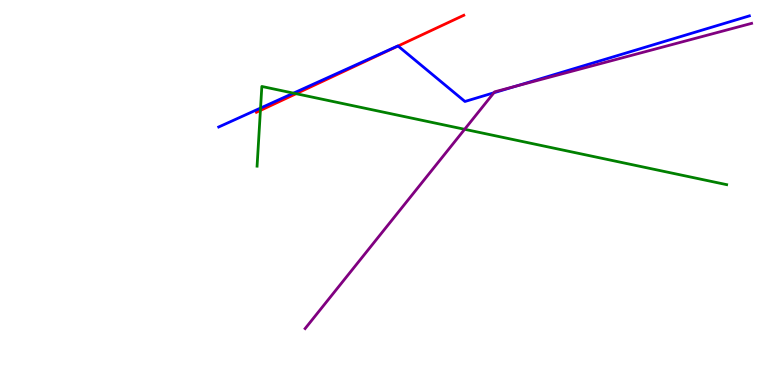[{'lines': ['blue', 'red'], 'intersections': [{'x': 5.14, 'y': 8.8}]}, {'lines': ['green', 'red'], 'intersections': [{'x': 3.36, 'y': 7.13}, {'x': 3.82, 'y': 7.57}]}, {'lines': ['purple', 'red'], 'intersections': []}, {'lines': ['blue', 'green'], 'intersections': [{'x': 3.36, 'y': 7.19}, {'x': 3.79, 'y': 7.58}]}, {'lines': ['blue', 'purple'], 'intersections': [{'x': 6.37, 'y': 7.59}, {'x': 6.65, 'y': 7.76}]}, {'lines': ['green', 'purple'], 'intersections': [{'x': 6.0, 'y': 6.64}]}]